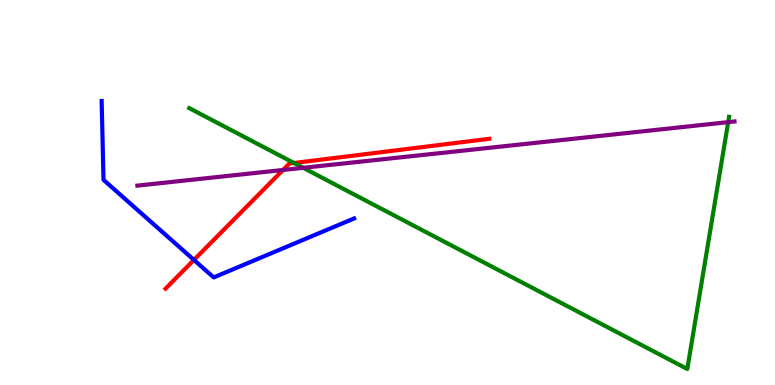[{'lines': ['blue', 'red'], 'intersections': [{'x': 2.5, 'y': 3.25}]}, {'lines': ['green', 'red'], 'intersections': [{'x': 3.79, 'y': 5.77}]}, {'lines': ['purple', 'red'], 'intersections': [{'x': 3.65, 'y': 5.58}]}, {'lines': ['blue', 'green'], 'intersections': []}, {'lines': ['blue', 'purple'], 'intersections': []}, {'lines': ['green', 'purple'], 'intersections': [{'x': 3.91, 'y': 5.64}, {'x': 9.4, 'y': 6.83}]}]